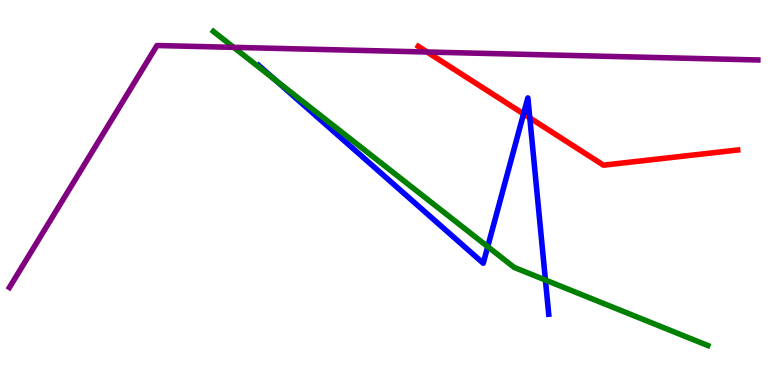[{'lines': ['blue', 'red'], 'intersections': [{'x': 6.76, 'y': 7.04}, {'x': 6.84, 'y': 6.94}]}, {'lines': ['green', 'red'], 'intersections': []}, {'lines': ['purple', 'red'], 'intersections': [{'x': 5.51, 'y': 8.65}]}, {'lines': ['blue', 'green'], 'intersections': [{'x': 3.55, 'y': 7.92}, {'x': 6.29, 'y': 3.59}, {'x': 7.04, 'y': 2.73}]}, {'lines': ['blue', 'purple'], 'intersections': []}, {'lines': ['green', 'purple'], 'intersections': [{'x': 3.02, 'y': 8.77}]}]